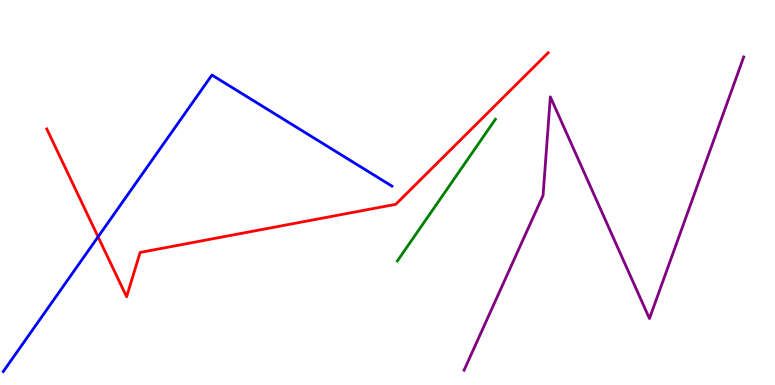[{'lines': ['blue', 'red'], 'intersections': [{'x': 1.27, 'y': 3.85}]}, {'lines': ['green', 'red'], 'intersections': []}, {'lines': ['purple', 'red'], 'intersections': []}, {'lines': ['blue', 'green'], 'intersections': []}, {'lines': ['blue', 'purple'], 'intersections': []}, {'lines': ['green', 'purple'], 'intersections': []}]